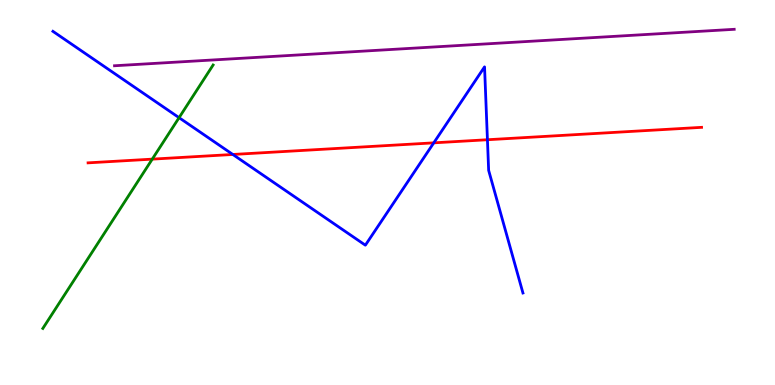[{'lines': ['blue', 'red'], 'intersections': [{'x': 3.0, 'y': 5.99}, {'x': 5.6, 'y': 6.29}, {'x': 6.29, 'y': 6.37}]}, {'lines': ['green', 'red'], 'intersections': [{'x': 1.96, 'y': 5.87}]}, {'lines': ['purple', 'red'], 'intersections': []}, {'lines': ['blue', 'green'], 'intersections': [{'x': 2.31, 'y': 6.94}]}, {'lines': ['blue', 'purple'], 'intersections': []}, {'lines': ['green', 'purple'], 'intersections': []}]